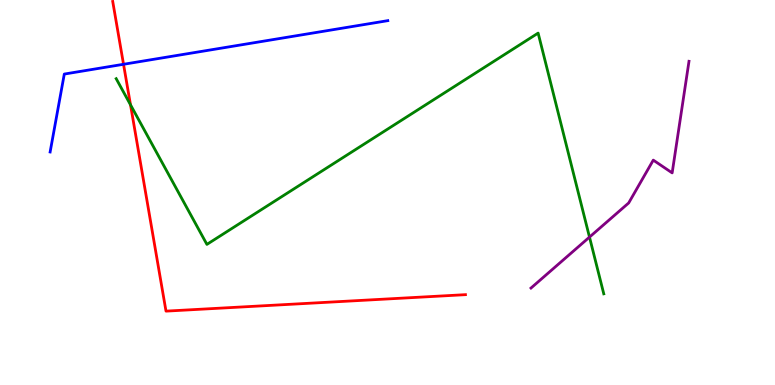[{'lines': ['blue', 'red'], 'intersections': [{'x': 1.59, 'y': 8.33}]}, {'lines': ['green', 'red'], 'intersections': [{'x': 1.68, 'y': 7.28}]}, {'lines': ['purple', 'red'], 'intersections': []}, {'lines': ['blue', 'green'], 'intersections': []}, {'lines': ['blue', 'purple'], 'intersections': []}, {'lines': ['green', 'purple'], 'intersections': [{'x': 7.61, 'y': 3.84}]}]